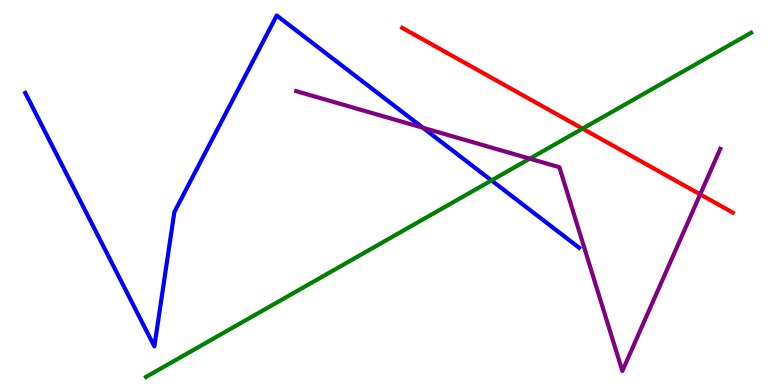[{'lines': ['blue', 'red'], 'intersections': []}, {'lines': ['green', 'red'], 'intersections': [{'x': 7.52, 'y': 6.66}]}, {'lines': ['purple', 'red'], 'intersections': [{'x': 9.03, 'y': 4.95}]}, {'lines': ['blue', 'green'], 'intersections': [{'x': 6.34, 'y': 5.31}]}, {'lines': ['blue', 'purple'], 'intersections': [{'x': 5.46, 'y': 6.68}]}, {'lines': ['green', 'purple'], 'intersections': [{'x': 6.84, 'y': 5.88}]}]